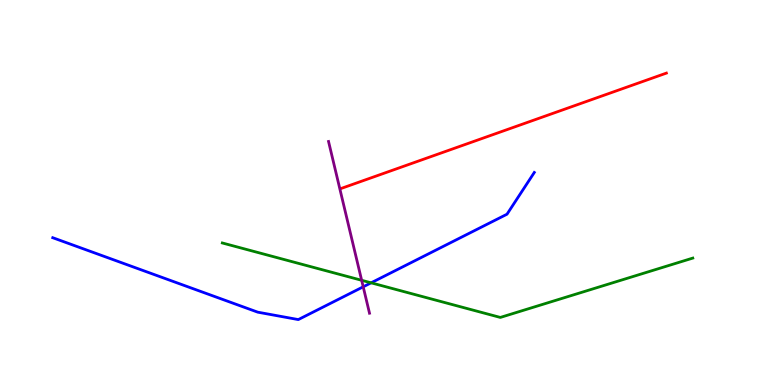[{'lines': ['blue', 'red'], 'intersections': []}, {'lines': ['green', 'red'], 'intersections': []}, {'lines': ['purple', 'red'], 'intersections': []}, {'lines': ['blue', 'green'], 'intersections': [{'x': 4.79, 'y': 2.65}]}, {'lines': ['blue', 'purple'], 'intersections': [{'x': 4.69, 'y': 2.55}]}, {'lines': ['green', 'purple'], 'intersections': [{'x': 4.67, 'y': 2.72}]}]